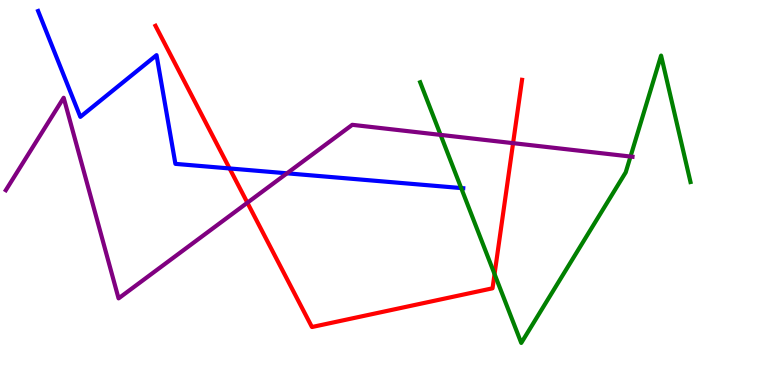[{'lines': ['blue', 'red'], 'intersections': [{'x': 2.96, 'y': 5.62}]}, {'lines': ['green', 'red'], 'intersections': [{'x': 6.38, 'y': 2.88}]}, {'lines': ['purple', 'red'], 'intersections': [{'x': 3.19, 'y': 4.73}, {'x': 6.62, 'y': 6.28}]}, {'lines': ['blue', 'green'], 'intersections': [{'x': 5.95, 'y': 5.12}]}, {'lines': ['blue', 'purple'], 'intersections': [{'x': 3.7, 'y': 5.5}]}, {'lines': ['green', 'purple'], 'intersections': [{'x': 5.68, 'y': 6.5}, {'x': 8.14, 'y': 5.93}]}]